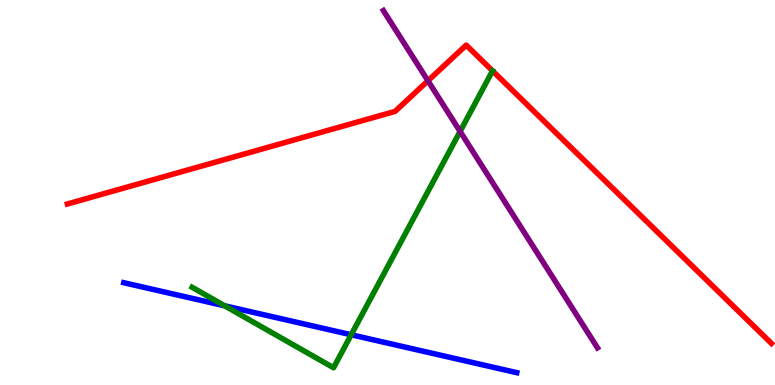[{'lines': ['blue', 'red'], 'intersections': []}, {'lines': ['green', 'red'], 'intersections': []}, {'lines': ['purple', 'red'], 'intersections': [{'x': 5.52, 'y': 7.9}]}, {'lines': ['blue', 'green'], 'intersections': [{'x': 2.9, 'y': 2.06}, {'x': 4.53, 'y': 1.3}]}, {'lines': ['blue', 'purple'], 'intersections': []}, {'lines': ['green', 'purple'], 'intersections': [{'x': 5.94, 'y': 6.59}]}]